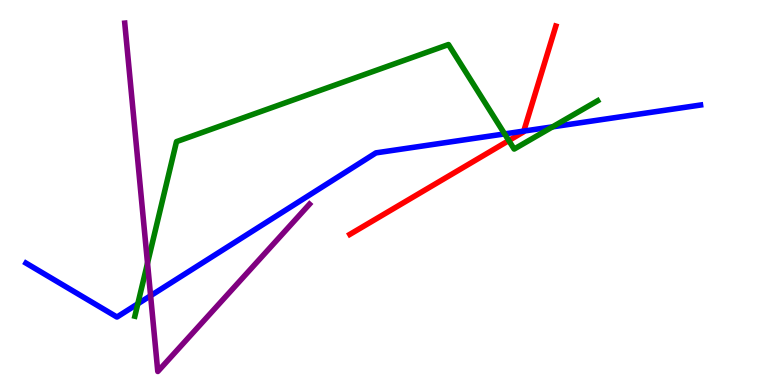[{'lines': ['blue', 'red'], 'intersections': [{'x': 6.76, 'y': 6.6}]}, {'lines': ['green', 'red'], 'intersections': [{'x': 6.57, 'y': 6.35}]}, {'lines': ['purple', 'red'], 'intersections': []}, {'lines': ['blue', 'green'], 'intersections': [{'x': 1.78, 'y': 2.11}, {'x': 6.51, 'y': 6.52}, {'x': 7.13, 'y': 6.71}]}, {'lines': ['blue', 'purple'], 'intersections': [{'x': 1.94, 'y': 2.32}]}, {'lines': ['green', 'purple'], 'intersections': [{'x': 1.9, 'y': 3.16}]}]